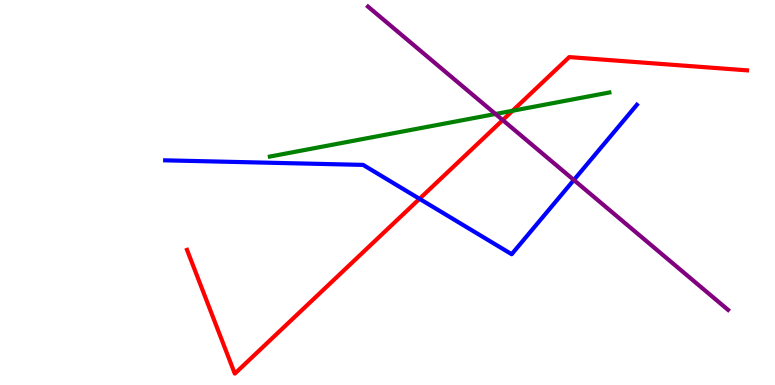[{'lines': ['blue', 'red'], 'intersections': [{'x': 5.41, 'y': 4.84}]}, {'lines': ['green', 'red'], 'intersections': [{'x': 6.61, 'y': 7.12}]}, {'lines': ['purple', 'red'], 'intersections': [{'x': 6.49, 'y': 6.88}]}, {'lines': ['blue', 'green'], 'intersections': []}, {'lines': ['blue', 'purple'], 'intersections': [{'x': 7.4, 'y': 5.32}]}, {'lines': ['green', 'purple'], 'intersections': [{'x': 6.39, 'y': 7.04}]}]